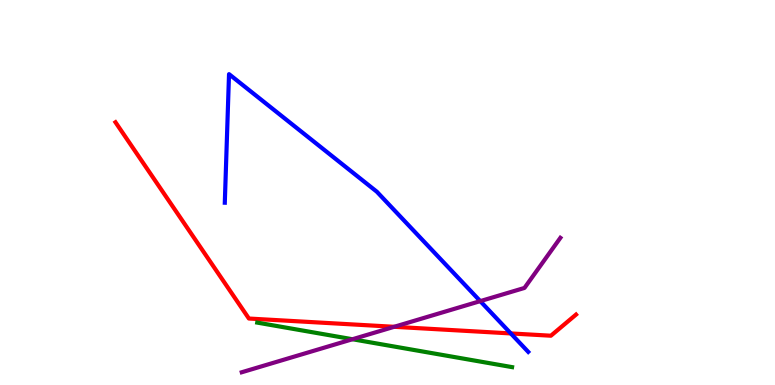[{'lines': ['blue', 'red'], 'intersections': [{'x': 6.59, 'y': 1.34}]}, {'lines': ['green', 'red'], 'intersections': []}, {'lines': ['purple', 'red'], 'intersections': [{'x': 5.09, 'y': 1.51}]}, {'lines': ['blue', 'green'], 'intersections': []}, {'lines': ['blue', 'purple'], 'intersections': [{'x': 6.2, 'y': 2.18}]}, {'lines': ['green', 'purple'], 'intersections': [{'x': 4.55, 'y': 1.19}]}]